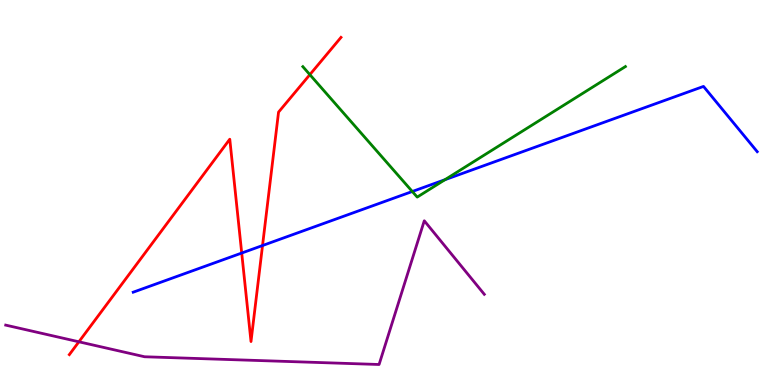[{'lines': ['blue', 'red'], 'intersections': [{'x': 3.12, 'y': 3.43}, {'x': 3.39, 'y': 3.62}]}, {'lines': ['green', 'red'], 'intersections': [{'x': 4.0, 'y': 8.06}]}, {'lines': ['purple', 'red'], 'intersections': [{'x': 1.02, 'y': 1.12}]}, {'lines': ['blue', 'green'], 'intersections': [{'x': 5.32, 'y': 5.03}, {'x': 5.74, 'y': 5.33}]}, {'lines': ['blue', 'purple'], 'intersections': []}, {'lines': ['green', 'purple'], 'intersections': []}]